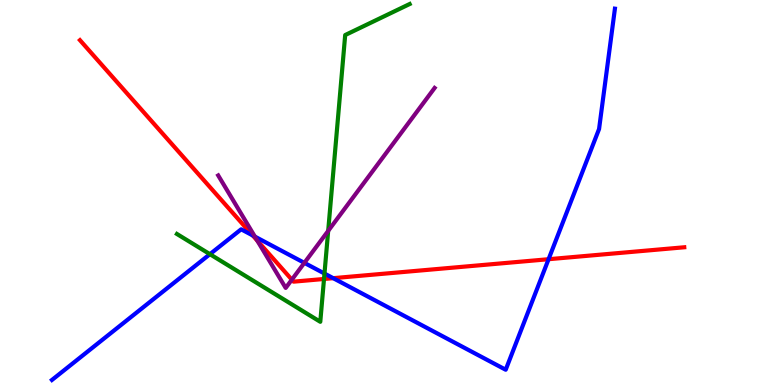[{'lines': ['blue', 'red'], 'intersections': [{'x': 3.26, 'y': 3.88}, {'x': 4.3, 'y': 2.77}, {'x': 7.08, 'y': 3.27}]}, {'lines': ['green', 'red'], 'intersections': [{'x': 4.18, 'y': 2.75}]}, {'lines': ['purple', 'red'], 'intersections': [{'x': 3.32, 'y': 3.75}, {'x': 3.77, 'y': 2.74}]}, {'lines': ['blue', 'green'], 'intersections': [{'x': 2.71, 'y': 3.4}, {'x': 4.19, 'y': 2.9}]}, {'lines': ['blue', 'purple'], 'intersections': [{'x': 3.29, 'y': 3.85}, {'x': 3.93, 'y': 3.17}]}, {'lines': ['green', 'purple'], 'intersections': [{'x': 4.23, 'y': 4.0}]}]